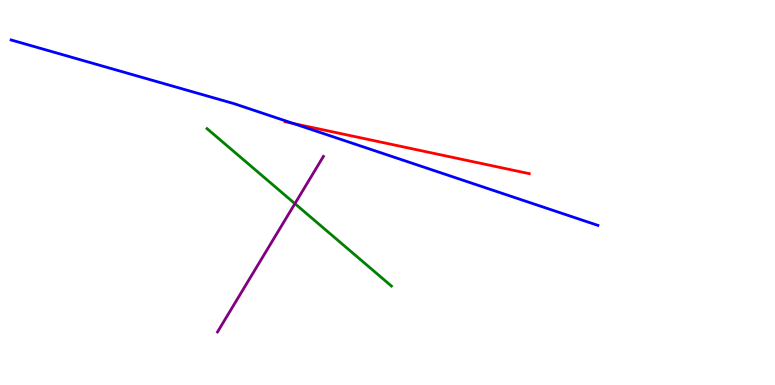[{'lines': ['blue', 'red'], 'intersections': [{'x': 3.79, 'y': 6.79}]}, {'lines': ['green', 'red'], 'intersections': []}, {'lines': ['purple', 'red'], 'intersections': []}, {'lines': ['blue', 'green'], 'intersections': []}, {'lines': ['blue', 'purple'], 'intersections': []}, {'lines': ['green', 'purple'], 'intersections': [{'x': 3.81, 'y': 4.71}]}]